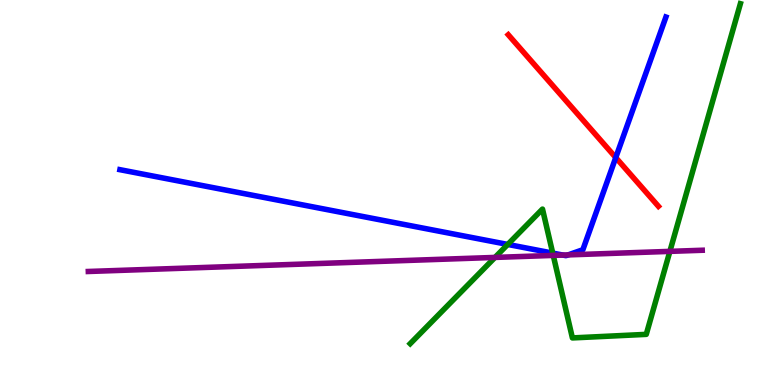[{'lines': ['blue', 'red'], 'intersections': [{'x': 7.95, 'y': 5.91}]}, {'lines': ['green', 'red'], 'intersections': []}, {'lines': ['purple', 'red'], 'intersections': []}, {'lines': ['blue', 'green'], 'intersections': [{'x': 6.55, 'y': 3.65}, {'x': 7.13, 'y': 3.43}]}, {'lines': ['blue', 'purple'], 'intersections': [{'x': 7.26, 'y': 3.37}, {'x': 7.33, 'y': 3.38}]}, {'lines': ['green', 'purple'], 'intersections': [{'x': 6.39, 'y': 3.31}, {'x': 7.14, 'y': 3.37}, {'x': 8.64, 'y': 3.47}]}]